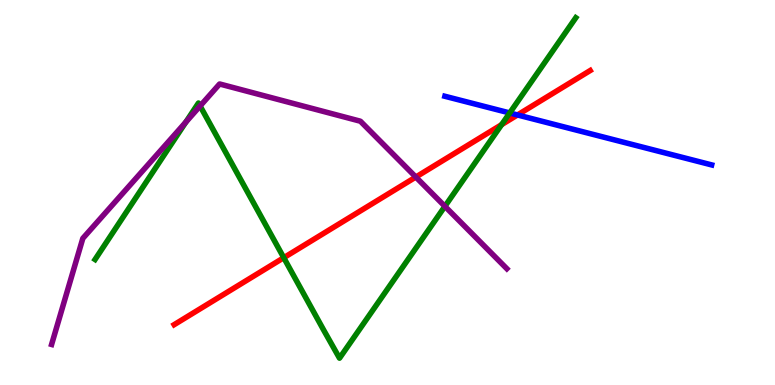[{'lines': ['blue', 'red'], 'intersections': [{'x': 6.68, 'y': 7.01}]}, {'lines': ['green', 'red'], 'intersections': [{'x': 3.66, 'y': 3.31}, {'x': 6.47, 'y': 6.76}]}, {'lines': ['purple', 'red'], 'intersections': [{'x': 5.37, 'y': 5.4}]}, {'lines': ['blue', 'green'], 'intersections': [{'x': 6.58, 'y': 7.07}]}, {'lines': ['blue', 'purple'], 'intersections': []}, {'lines': ['green', 'purple'], 'intersections': [{'x': 2.4, 'y': 6.83}, {'x': 2.58, 'y': 7.25}, {'x': 5.74, 'y': 4.64}]}]